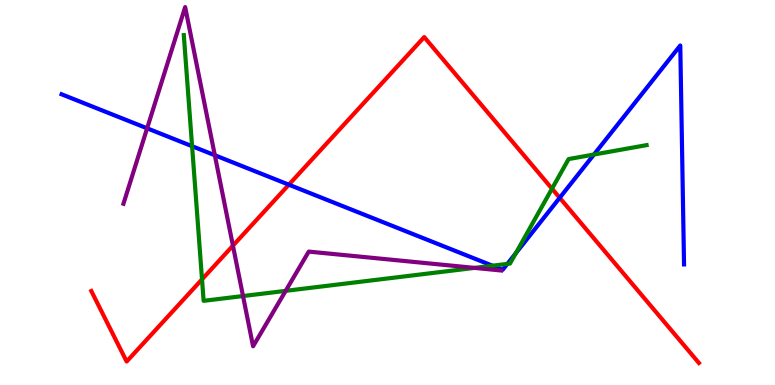[{'lines': ['blue', 'red'], 'intersections': [{'x': 3.73, 'y': 5.2}, {'x': 7.22, 'y': 4.86}]}, {'lines': ['green', 'red'], 'intersections': [{'x': 2.61, 'y': 2.74}, {'x': 7.12, 'y': 5.1}]}, {'lines': ['purple', 'red'], 'intersections': [{'x': 3.01, 'y': 3.62}]}, {'lines': ['blue', 'green'], 'intersections': [{'x': 2.48, 'y': 6.2}, {'x': 6.35, 'y': 3.1}, {'x': 6.55, 'y': 3.15}, {'x': 6.66, 'y': 3.42}, {'x': 7.66, 'y': 5.99}]}, {'lines': ['blue', 'purple'], 'intersections': [{'x': 1.9, 'y': 6.67}, {'x': 2.77, 'y': 5.97}]}, {'lines': ['green', 'purple'], 'intersections': [{'x': 3.14, 'y': 2.31}, {'x': 3.69, 'y': 2.45}, {'x': 6.12, 'y': 3.04}]}]